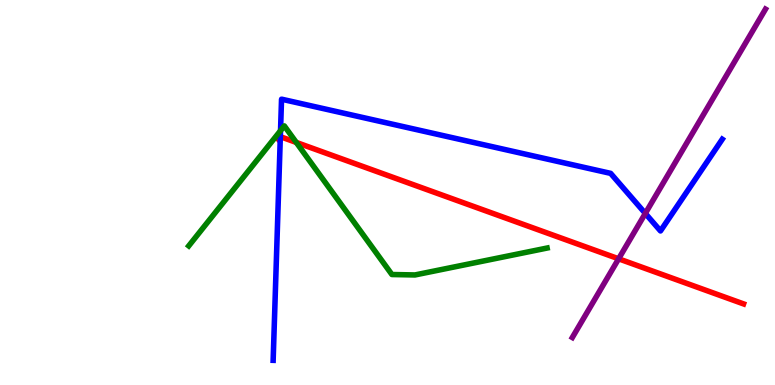[{'lines': ['blue', 'red'], 'intersections': [{'x': 3.62, 'y': 6.44}]}, {'lines': ['green', 'red'], 'intersections': [{'x': 3.82, 'y': 6.3}]}, {'lines': ['purple', 'red'], 'intersections': [{'x': 7.98, 'y': 3.28}]}, {'lines': ['blue', 'green'], 'intersections': [{'x': 3.62, 'y': 6.61}]}, {'lines': ['blue', 'purple'], 'intersections': [{'x': 8.33, 'y': 4.46}]}, {'lines': ['green', 'purple'], 'intersections': []}]